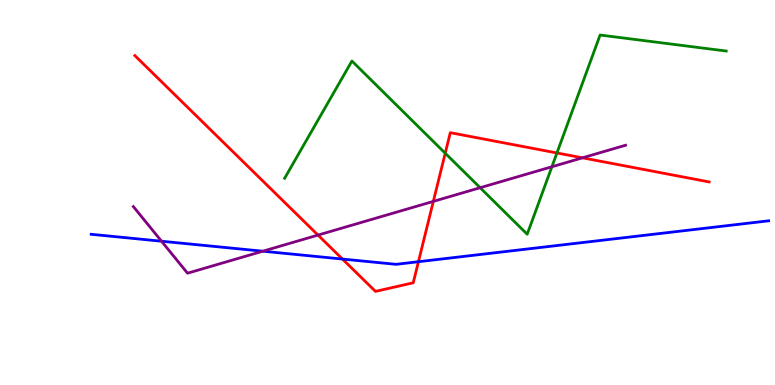[{'lines': ['blue', 'red'], 'intersections': [{'x': 4.42, 'y': 3.27}, {'x': 5.4, 'y': 3.2}]}, {'lines': ['green', 'red'], 'intersections': [{'x': 5.74, 'y': 6.02}, {'x': 7.19, 'y': 6.03}]}, {'lines': ['purple', 'red'], 'intersections': [{'x': 4.1, 'y': 3.89}, {'x': 5.59, 'y': 4.77}, {'x': 7.52, 'y': 5.9}]}, {'lines': ['blue', 'green'], 'intersections': []}, {'lines': ['blue', 'purple'], 'intersections': [{'x': 2.08, 'y': 3.73}, {'x': 3.39, 'y': 3.48}]}, {'lines': ['green', 'purple'], 'intersections': [{'x': 6.2, 'y': 5.12}, {'x': 7.12, 'y': 5.67}]}]